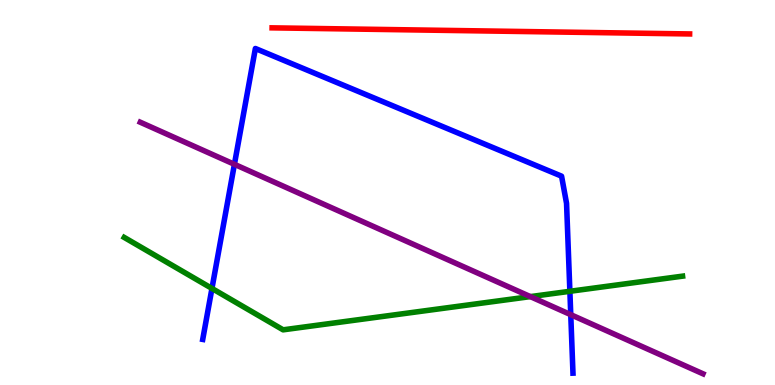[{'lines': ['blue', 'red'], 'intersections': []}, {'lines': ['green', 'red'], 'intersections': []}, {'lines': ['purple', 'red'], 'intersections': []}, {'lines': ['blue', 'green'], 'intersections': [{'x': 2.73, 'y': 2.51}, {'x': 7.35, 'y': 2.43}]}, {'lines': ['blue', 'purple'], 'intersections': [{'x': 3.02, 'y': 5.73}, {'x': 7.36, 'y': 1.83}]}, {'lines': ['green', 'purple'], 'intersections': [{'x': 6.84, 'y': 2.3}]}]